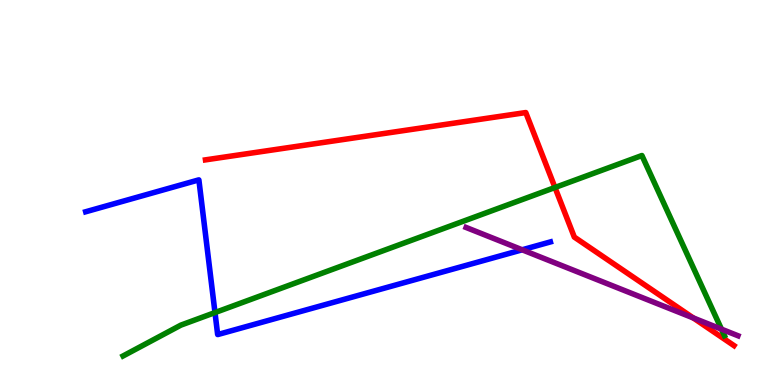[{'lines': ['blue', 'red'], 'intersections': []}, {'lines': ['green', 'red'], 'intersections': [{'x': 7.16, 'y': 5.13}]}, {'lines': ['purple', 'red'], 'intersections': [{'x': 8.95, 'y': 1.74}]}, {'lines': ['blue', 'green'], 'intersections': [{'x': 2.77, 'y': 1.88}]}, {'lines': ['blue', 'purple'], 'intersections': [{'x': 6.74, 'y': 3.51}]}, {'lines': ['green', 'purple'], 'intersections': [{'x': 9.31, 'y': 1.45}]}]